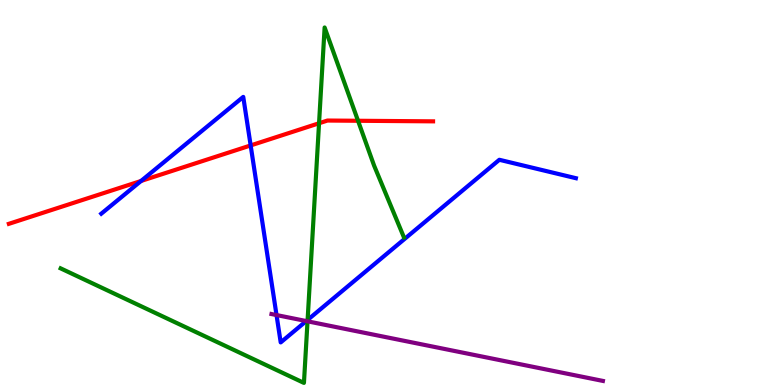[{'lines': ['blue', 'red'], 'intersections': [{'x': 1.82, 'y': 5.3}, {'x': 3.23, 'y': 6.22}]}, {'lines': ['green', 'red'], 'intersections': [{'x': 4.12, 'y': 6.8}, {'x': 4.62, 'y': 6.86}]}, {'lines': ['purple', 'red'], 'intersections': []}, {'lines': ['blue', 'green'], 'intersections': [{'x': 3.97, 'y': 1.69}]}, {'lines': ['blue', 'purple'], 'intersections': [{'x': 3.57, 'y': 1.82}, {'x': 3.95, 'y': 1.66}]}, {'lines': ['green', 'purple'], 'intersections': [{'x': 3.97, 'y': 1.65}]}]